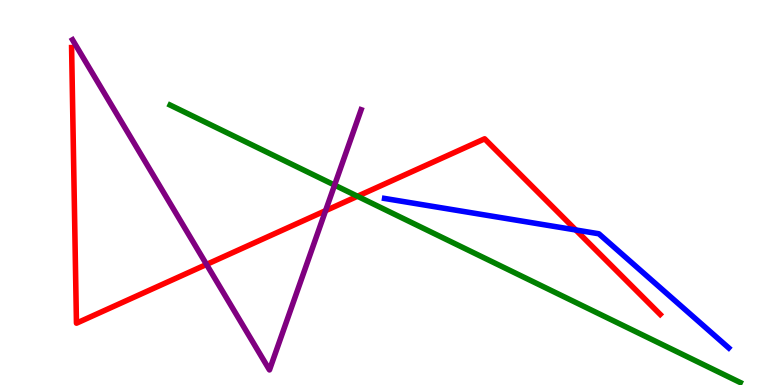[{'lines': ['blue', 'red'], 'intersections': [{'x': 7.43, 'y': 4.03}]}, {'lines': ['green', 'red'], 'intersections': [{'x': 4.61, 'y': 4.9}]}, {'lines': ['purple', 'red'], 'intersections': [{'x': 2.66, 'y': 3.13}, {'x': 4.2, 'y': 4.53}]}, {'lines': ['blue', 'green'], 'intersections': []}, {'lines': ['blue', 'purple'], 'intersections': []}, {'lines': ['green', 'purple'], 'intersections': [{'x': 4.32, 'y': 5.19}]}]